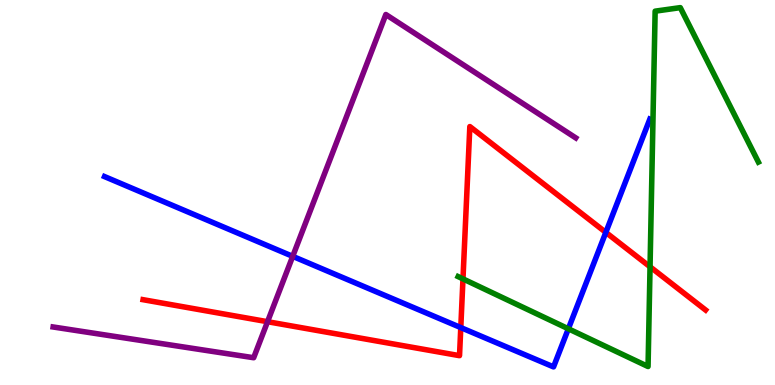[{'lines': ['blue', 'red'], 'intersections': [{'x': 5.95, 'y': 1.49}, {'x': 7.82, 'y': 3.96}]}, {'lines': ['green', 'red'], 'intersections': [{'x': 5.97, 'y': 2.76}, {'x': 8.39, 'y': 3.07}]}, {'lines': ['purple', 'red'], 'intersections': [{'x': 3.45, 'y': 1.64}]}, {'lines': ['blue', 'green'], 'intersections': [{'x': 7.33, 'y': 1.46}]}, {'lines': ['blue', 'purple'], 'intersections': [{'x': 3.78, 'y': 3.34}]}, {'lines': ['green', 'purple'], 'intersections': []}]